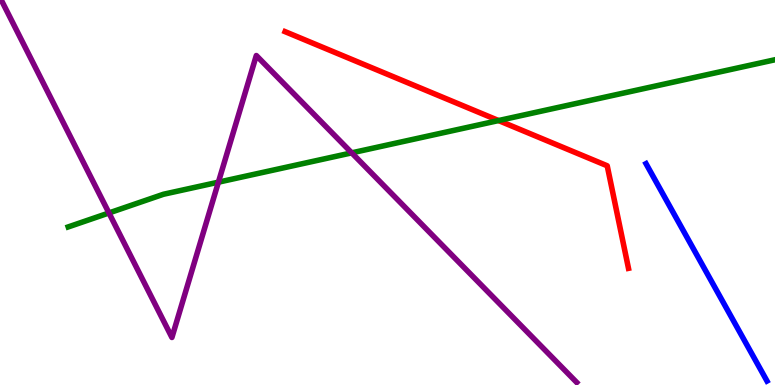[{'lines': ['blue', 'red'], 'intersections': []}, {'lines': ['green', 'red'], 'intersections': [{'x': 6.43, 'y': 6.87}]}, {'lines': ['purple', 'red'], 'intersections': []}, {'lines': ['blue', 'green'], 'intersections': []}, {'lines': ['blue', 'purple'], 'intersections': []}, {'lines': ['green', 'purple'], 'intersections': [{'x': 1.41, 'y': 4.47}, {'x': 2.82, 'y': 5.27}, {'x': 4.54, 'y': 6.03}]}]